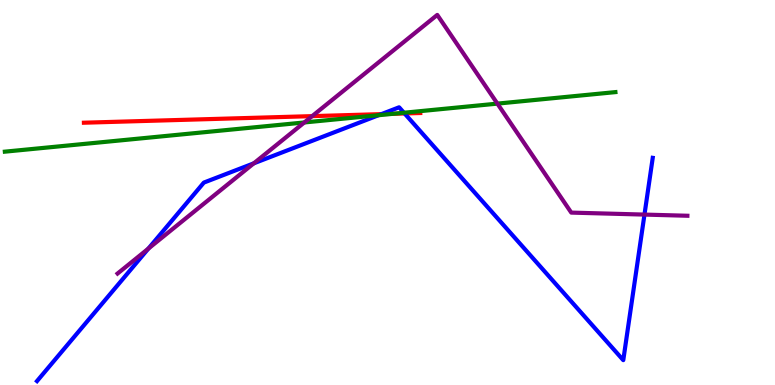[{'lines': ['blue', 'red'], 'intersections': [{'x': 4.92, 'y': 7.04}, {'x': 5.22, 'y': 7.05}]}, {'lines': ['green', 'red'], 'intersections': [{'x': 5.07, 'y': 7.04}]}, {'lines': ['purple', 'red'], 'intersections': [{'x': 4.03, 'y': 6.98}]}, {'lines': ['blue', 'green'], 'intersections': [{'x': 4.88, 'y': 7.01}, {'x': 5.21, 'y': 7.07}]}, {'lines': ['blue', 'purple'], 'intersections': [{'x': 1.91, 'y': 3.54}, {'x': 3.27, 'y': 5.76}, {'x': 8.32, 'y': 4.43}]}, {'lines': ['green', 'purple'], 'intersections': [{'x': 3.93, 'y': 6.82}, {'x': 6.42, 'y': 7.31}]}]